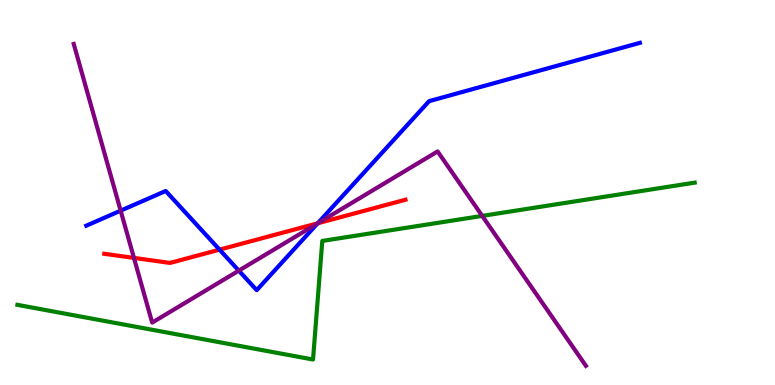[{'lines': ['blue', 'red'], 'intersections': [{'x': 2.83, 'y': 3.52}, {'x': 4.1, 'y': 4.2}]}, {'lines': ['green', 'red'], 'intersections': []}, {'lines': ['purple', 'red'], 'intersections': [{'x': 1.73, 'y': 3.3}, {'x': 4.1, 'y': 4.2}]}, {'lines': ['blue', 'green'], 'intersections': []}, {'lines': ['blue', 'purple'], 'intersections': [{'x': 1.56, 'y': 4.53}, {'x': 3.08, 'y': 2.97}, {'x': 4.1, 'y': 4.2}]}, {'lines': ['green', 'purple'], 'intersections': [{'x': 6.22, 'y': 4.39}]}]